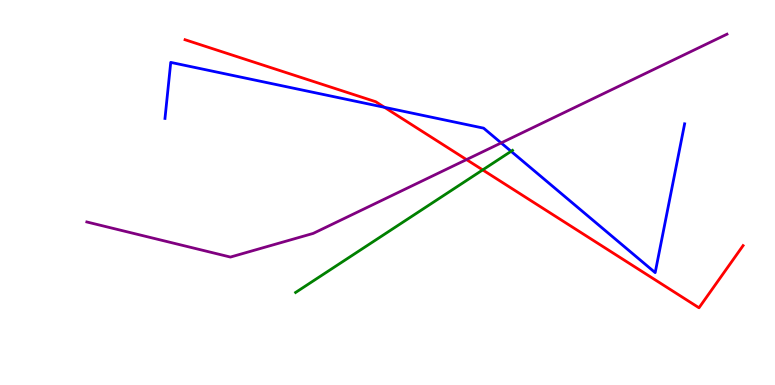[{'lines': ['blue', 'red'], 'intersections': [{'x': 4.96, 'y': 7.21}]}, {'lines': ['green', 'red'], 'intersections': [{'x': 6.23, 'y': 5.59}]}, {'lines': ['purple', 'red'], 'intersections': [{'x': 6.02, 'y': 5.85}]}, {'lines': ['blue', 'green'], 'intersections': [{'x': 6.59, 'y': 6.07}]}, {'lines': ['blue', 'purple'], 'intersections': [{'x': 6.47, 'y': 6.29}]}, {'lines': ['green', 'purple'], 'intersections': []}]